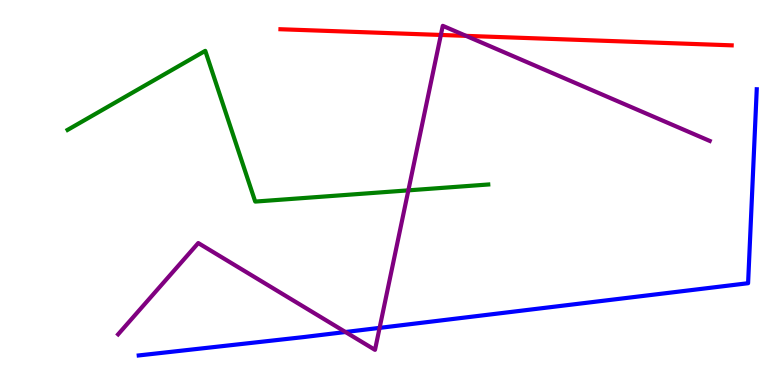[{'lines': ['blue', 'red'], 'intersections': []}, {'lines': ['green', 'red'], 'intersections': []}, {'lines': ['purple', 'red'], 'intersections': [{'x': 5.69, 'y': 9.09}, {'x': 6.01, 'y': 9.07}]}, {'lines': ['blue', 'green'], 'intersections': []}, {'lines': ['blue', 'purple'], 'intersections': [{'x': 4.46, 'y': 1.38}, {'x': 4.9, 'y': 1.48}]}, {'lines': ['green', 'purple'], 'intersections': [{'x': 5.27, 'y': 5.06}]}]